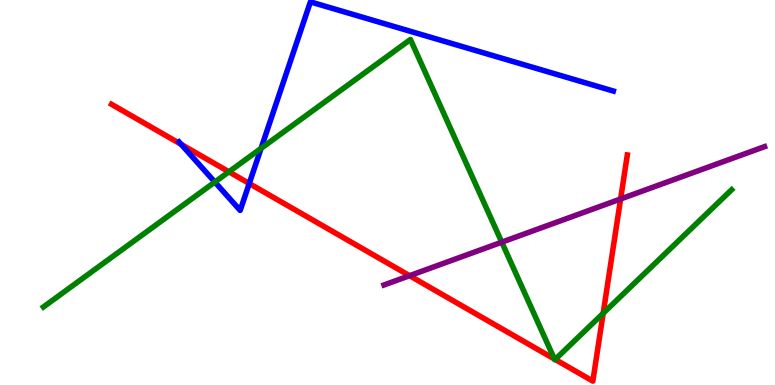[{'lines': ['blue', 'red'], 'intersections': [{'x': 2.34, 'y': 6.25}, {'x': 3.22, 'y': 5.23}]}, {'lines': ['green', 'red'], 'intersections': [{'x': 2.95, 'y': 5.54}, {'x': 7.15, 'y': 0.675}, {'x': 7.16, 'y': 0.664}, {'x': 7.78, 'y': 1.86}]}, {'lines': ['purple', 'red'], 'intersections': [{'x': 5.28, 'y': 2.84}, {'x': 8.01, 'y': 4.83}]}, {'lines': ['blue', 'green'], 'intersections': [{'x': 2.77, 'y': 5.27}, {'x': 3.37, 'y': 6.15}]}, {'lines': ['blue', 'purple'], 'intersections': []}, {'lines': ['green', 'purple'], 'intersections': [{'x': 6.47, 'y': 3.71}]}]